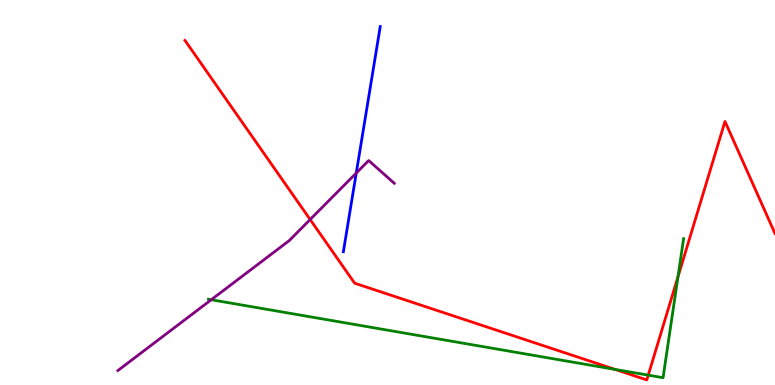[{'lines': ['blue', 'red'], 'intersections': []}, {'lines': ['green', 'red'], 'intersections': [{'x': 7.94, 'y': 0.404}, {'x': 8.36, 'y': 0.256}, {'x': 8.75, 'y': 2.81}]}, {'lines': ['purple', 'red'], 'intersections': [{'x': 4.0, 'y': 4.3}]}, {'lines': ['blue', 'green'], 'intersections': []}, {'lines': ['blue', 'purple'], 'intersections': [{'x': 4.6, 'y': 5.51}]}, {'lines': ['green', 'purple'], 'intersections': [{'x': 2.73, 'y': 2.21}]}]